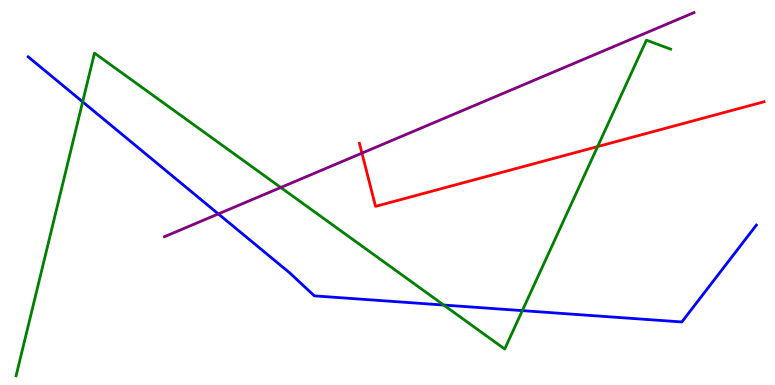[{'lines': ['blue', 'red'], 'intersections': []}, {'lines': ['green', 'red'], 'intersections': [{'x': 7.71, 'y': 6.19}]}, {'lines': ['purple', 'red'], 'intersections': [{'x': 4.67, 'y': 6.02}]}, {'lines': ['blue', 'green'], 'intersections': [{'x': 1.07, 'y': 7.36}, {'x': 5.73, 'y': 2.08}, {'x': 6.74, 'y': 1.93}]}, {'lines': ['blue', 'purple'], 'intersections': [{'x': 2.82, 'y': 4.44}]}, {'lines': ['green', 'purple'], 'intersections': [{'x': 3.62, 'y': 5.13}]}]